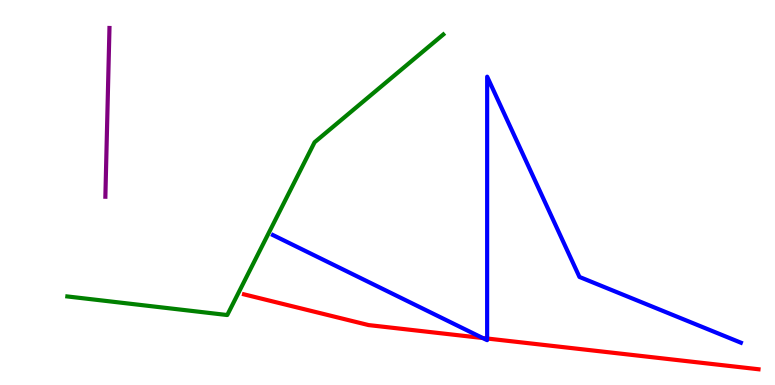[{'lines': ['blue', 'red'], 'intersections': [{'x': 6.23, 'y': 1.22}, {'x': 6.29, 'y': 1.21}]}, {'lines': ['green', 'red'], 'intersections': []}, {'lines': ['purple', 'red'], 'intersections': []}, {'lines': ['blue', 'green'], 'intersections': []}, {'lines': ['blue', 'purple'], 'intersections': []}, {'lines': ['green', 'purple'], 'intersections': []}]